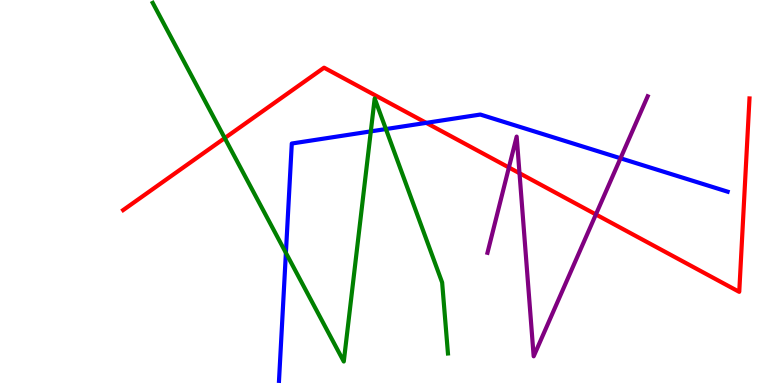[{'lines': ['blue', 'red'], 'intersections': [{'x': 5.5, 'y': 6.81}]}, {'lines': ['green', 'red'], 'intersections': [{'x': 2.9, 'y': 6.41}]}, {'lines': ['purple', 'red'], 'intersections': [{'x': 6.57, 'y': 5.65}, {'x': 6.7, 'y': 5.5}, {'x': 7.69, 'y': 4.43}]}, {'lines': ['blue', 'green'], 'intersections': [{'x': 3.69, 'y': 3.43}, {'x': 4.78, 'y': 6.59}, {'x': 4.98, 'y': 6.65}]}, {'lines': ['blue', 'purple'], 'intersections': [{'x': 8.01, 'y': 5.89}]}, {'lines': ['green', 'purple'], 'intersections': []}]